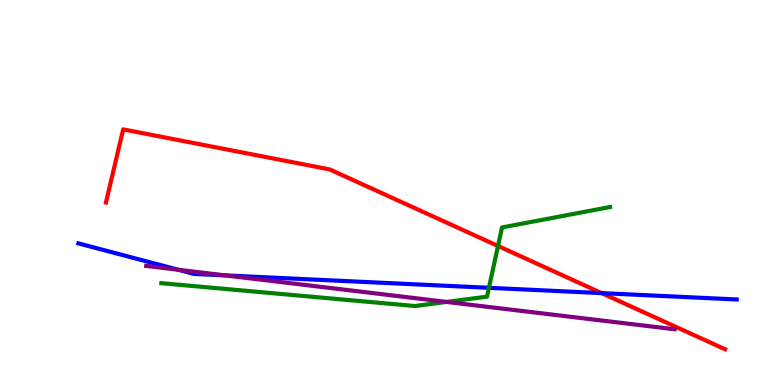[{'lines': ['blue', 'red'], 'intersections': [{'x': 7.76, 'y': 2.39}]}, {'lines': ['green', 'red'], 'intersections': [{'x': 6.43, 'y': 3.61}]}, {'lines': ['purple', 'red'], 'intersections': []}, {'lines': ['blue', 'green'], 'intersections': [{'x': 6.31, 'y': 2.52}]}, {'lines': ['blue', 'purple'], 'intersections': [{'x': 2.3, 'y': 2.99}, {'x': 2.91, 'y': 2.85}]}, {'lines': ['green', 'purple'], 'intersections': [{'x': 5.76, 'y': 2.16}]}]